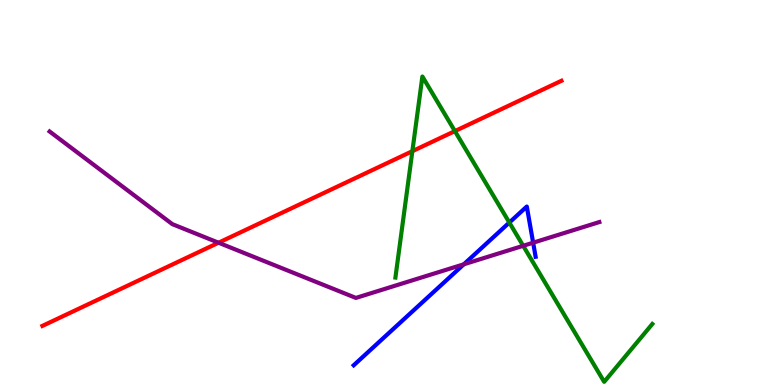[{'lines': ['blue', 'red'], 'intersections': []}, {'lines': ['green', 'red'], 'intersections': [{'x': 5.32, 'y': 6.07}, {'x': 5.87, 'y': 6.59}]}, {'lines': ['purple', 'red'], 'intersections': [{'x': 2.82, 'y': 3.7}]}, {'lines': ['blue', 'green'], 'intersections': [{'x': 6.57, 'y': 4.22}]}, {'lines': ['blue', 'purple'], 'intersections': [{'x': 5.98, 'y': 3.14}, {'x': 6.88, 'y': 3.7}]}, {'lines': ['green', 'purple'], 'intersections': [{'x': 6.75, 'y': 3.62}]}]